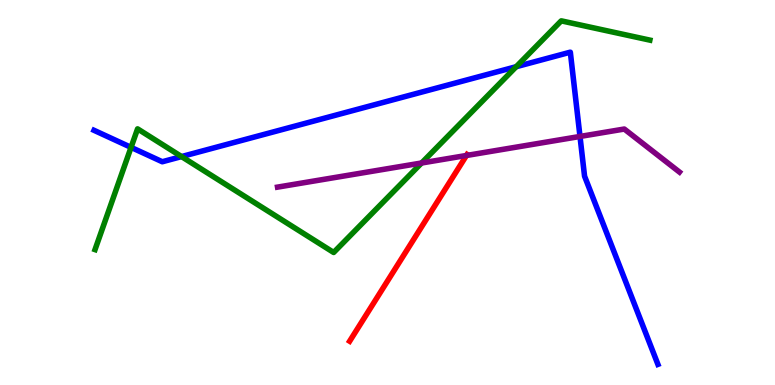[{'lines': ['blue', 'red'], 'intersections': []}, {'lines': ['green', 'red'], 'intersections': []}, {'lines': ['purple', 'red'], 'intersections': [{'x': 6.02, 'y': 5.96}]}, {'lines': ['blue', 'green'], 'intersections': [{'x': 1.69, 'y': 6.17}, {'x': 2.34, 'y': 5.93}, {'x': 6.66, 'y': 8.27}]}, {'lines': ['blue', 'purple'], 'intersections': [{'x': 7.48, 'y': 6.46}]}, {'lines': ['green', 'purple'], 'intersections': [{'x': 5.44, 'y': 5.77}]}]